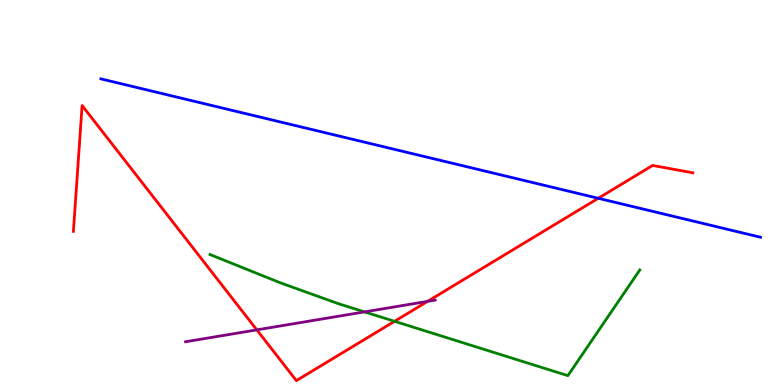[{'lines': ['blue', 'red'], 'intersections': [{'x': 7.72, 'y': 4.85}]}, {'lines': ['green', 'red'], 'intersections': [{'x': 5.09, 'y': 1.65}]}, {'lines': ['purple', 'red'], 'intersections': [{'x': 3.31, 'y': 1.43}, {'x': 5.52, 'y': 2.17}]}, {'lines': ['blue', 'green'], 'intersections': []}, {'lines': ['blue', 'purple'], 'intersections': []}, {'lines': ['green', 'purple'], 'intersections': [{'x': 4.7, 'y': 1.9}]}]